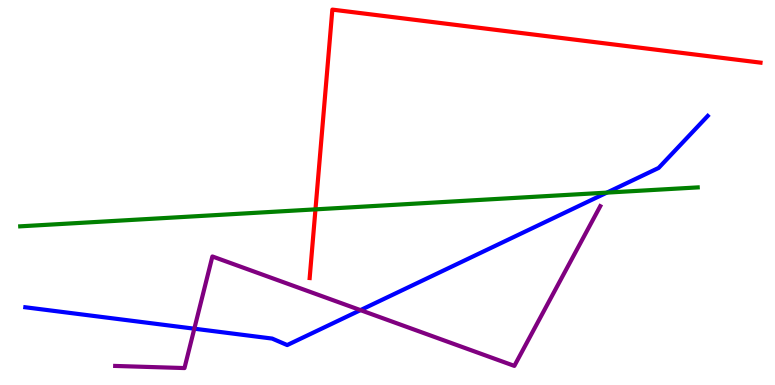[{'lines': ['blue', 'red'], 'intersections': []}, {'lines': ['green', 'red'], 'intersections': [{'x': 4.07, 'y': 4.56}]}, {'lines': ['purple', 'red'], 'intersections': []}, {'lines': ['blue', 'green'], 'intersections': [{'x': 7.83, 'y': 5.0}]}, {'lines': ['blue', 'purple'], 'intersections': [{'x': 2.51, 'y': 1.46}, {'x': 4.65, 'y': 1.94}]}, {'lines': ['green', 'purple'], 'intersections': []}]